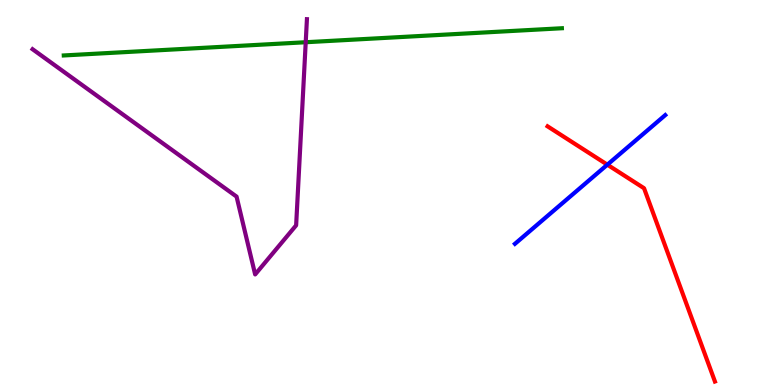[{'lines': ['blue', 'red'], 'intersections': [{'x': 7.84, 'y': 5.72}]}, {'lines': ['green', 'red'], 'intersections': []}, {'lines': ['purple', 'red'], 'intersections': []}, {'lines': ['blue', 'green'], 'intersections': []}, {'lines': ['blue', 'purple'], 'intersections': []}, {'lines': ['green', 'purple'], 'intersections': [{'x': 3.94, 'y': 8.9}]}]